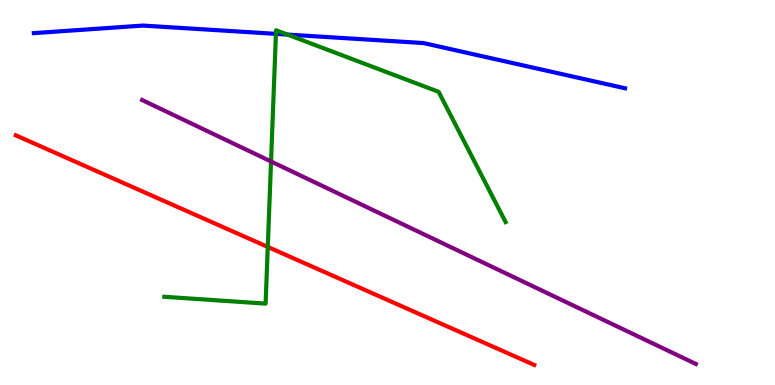[{'lines': ['blue', 'red'], 'intersections': []}, {'lines': ['green', 'red'], 'intersections': [{'x': 3.46, 'y': 3.59}]}, {'lines': ['purple', 'red'], 'intersections': []}, {'lines': ['blue', 'green'], 'intersections': [{'x': 3.56, 'y': 9.12}, {'x': 3.71, 'y': 9.1}]}, {'lines': ['blue', 'purple'], 'intersections': []}, {'lines': ['green', 'purple'], 'intersections': [{'x': 3.5, 'y': 5.81}]}]